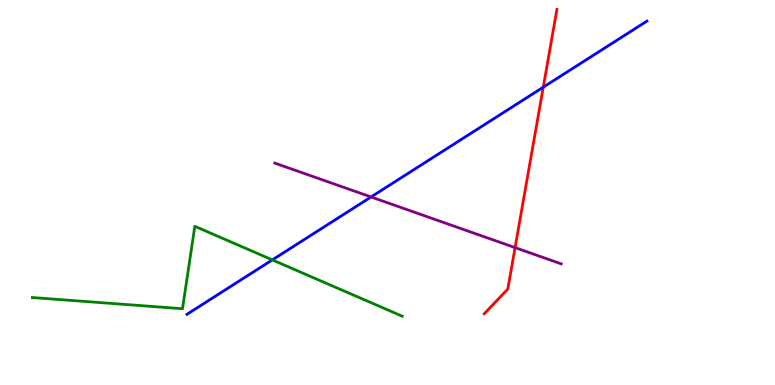[{'lines': ['blue', 'red'], 'intersections': [{'x': 7.01, 'y': 7.74}]}, {'lines': ['green', 'red'], 'intersections': []}, {'lines': ['purple', 'red'], 'intersections': [{'x': 6.65, 'y': 3.57}]}, {'lines': ['blue', 'green'], 'intersections': [{'x': 3.51, 'y': 3.25}]}, {'lines': ['blue', 'purple'], 'intersections': [{'x': 4.79, 'y': 4.88}]}, {'lines': ['green', 'purple'], 'intersections': []}]